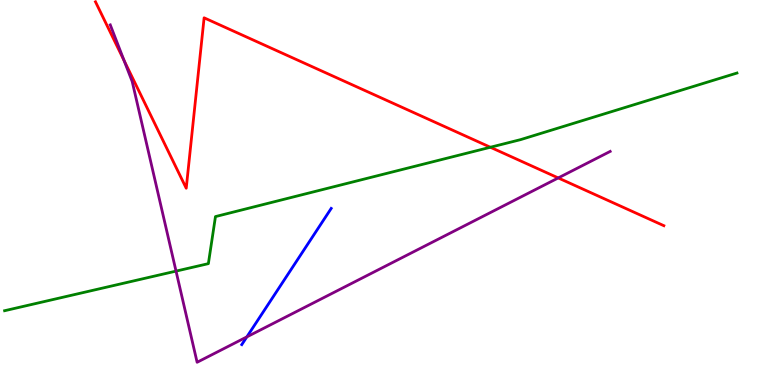[{'lines': ['blue', 'red'], 'intersections': []}, {'lines': ['green', 'red'], 'intersections': [{'x': 6.33, 'y': 6.18}]}, {'lines': ['purple', 'red'], 'intersections': [{'x': 1.6, 'y': 8.43}, {'x': 7.2, 'y': 5.38}]}, {'lines': ['blue', 'green'], 'intersections': []}, {'lines': ['blue', 'purple'], 'intersections': [{'x': 3.19, 'y': 1.25}]}, {'lines': ['green', 'purple'], 'intersections': [{'x': 2.27, 'y': 2.96}]}]